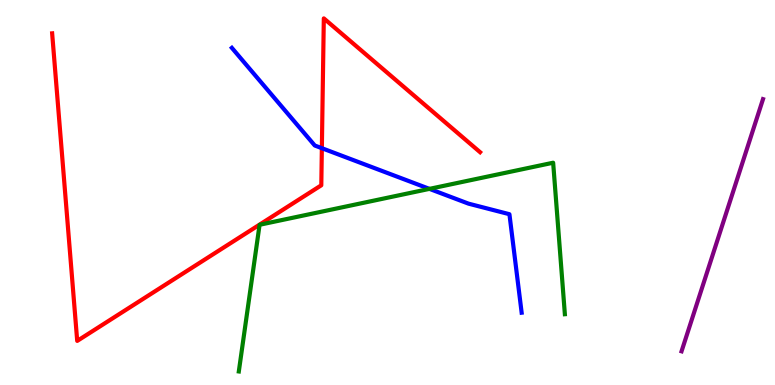[{'lines': ['blue', 'red'], 'intersections': [{'x': 4.15, 'y': 6.15}]}, {'lines': ['green', 'red'], 'intersections': []}, {'lines': ['purple', 'red'], 'intersections': []}, {'lines': ['blue', 'green'], 'intersections': [{'x': 5.54, 'y': 5.09}]}, {'lines': ['blue', 'purple'], 'intersections': []}, {'lines': ['green', 'purple'], 'intersections': []}]